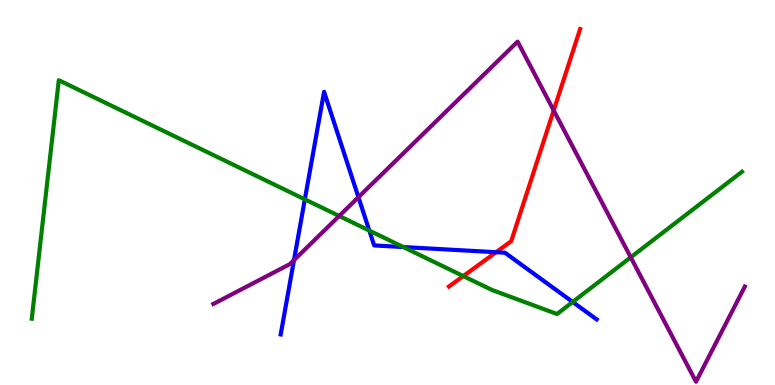[{'lines': ['blue', 'red'], 'intersections': [{'x': 6.4, 'y': 3.45}]}, {'lines': ['green', 'red'], 'intersections': [{'x': 5.98, 'y': 2.83}]}, {'lines': ['purple', 'red'], 'intersections': [{'x': 7.14, 'y': 7.13}]}, {'lines': ['blue', 'green'], 'intersections': [{'x': 3.93, 'y': 4.82}, {'x': 4.77, 'y': 4.01}, {'x': 5.2, 'y': 3.58}, {'x': 7.39, 'y': 2.16}]}, {'lines': ['blue', 'purple'], 'intersections': [{'x': 3.79, 'y': 3.24}, {'x': 4.62, 'y': 4.88}]}, {'lines': ['green', 'purple'], 'intersections': [{'x': 4.38, 'y': 4.39}, {'x': 8.14, 'y': 3.32}]}]